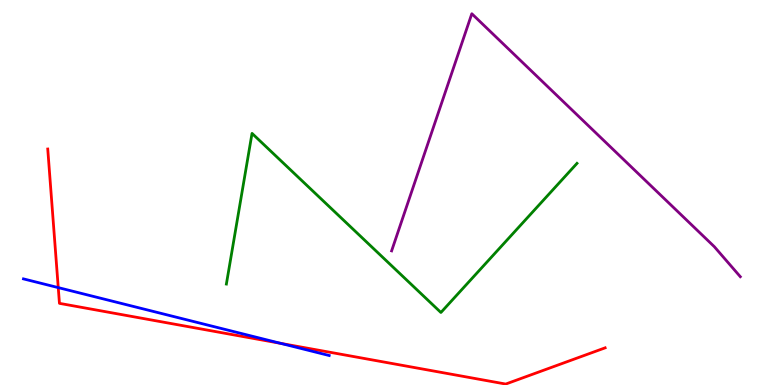[{'lines': ['blue', 'red'], 'intersections': [{'x': 0.752, 'y': 2.53}, {'x': 3.62, 'y': 1.08}]}, {'lines': ['green', 'red'], 'intersections': []}, {'lines': ['purple', 'red'], 'intersections': []}, {'lines': ['blue', 'green'], 'intersections': []}, {'lines': ['blue', 'purple'], 'intersections': []}, {'lines': ['green', 'purple'], 'intersections': []}]